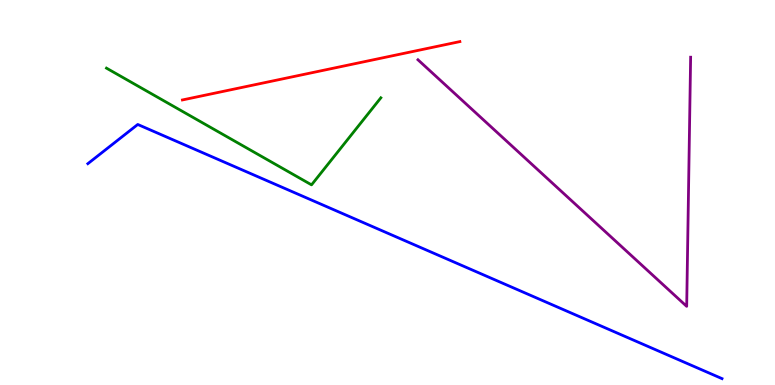[{'lines': ['blue', 'red'], 'intersections': []}, {'lines': ['green', 'red'], 'intersections': []}, {'lines': ['purple', 'red'], 'intersections': []}, {'lines': ['blue', 'green'], 'intersections': []}, {'lines': ['blue', 'purple'], 'intersections': []}, {'lines': ['green', 'purple'], 'intersections': []}]